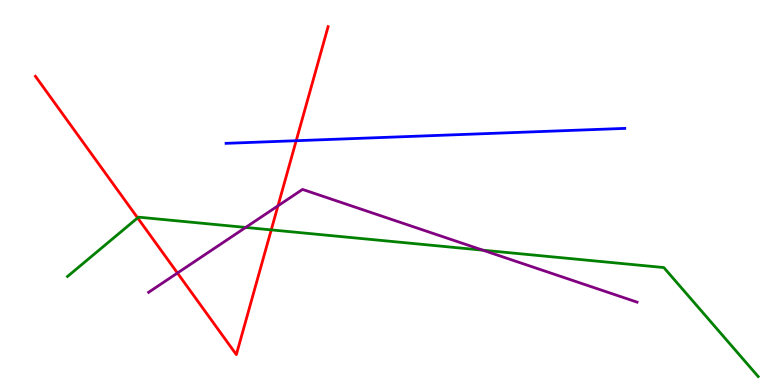[{'lines': ['blue', 'red'], 'intersections': [{'x': 3.82, 'y': 6.35}]}, {'lines': ['green', 'red'], 'intersections': [{'x': 1.78, 'y': 4.34}, {'x': 3.5, 'y': 4.03}]}, {'lines': ['purple', 'red'], 'intersections': [{'x': 2.29, 'y': 2.91}, {'x': 3.59, 'y': 4.65}]}, {'lines': ['blue', 'green'], 'intersections': []}, {'lines': ['blue', 'purple'], 'intersections': []}, {'lines': ['green', 'purple'], 'intersections': [{'x': 3.17, 'y': 4.09}, {'x': 6.23, 'y': 3.5}]}]